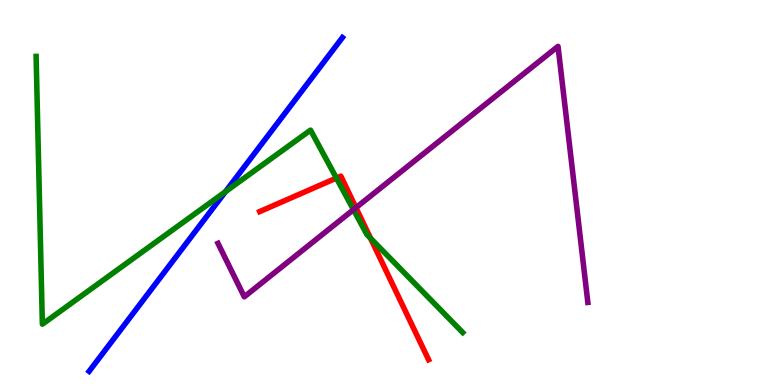[{'lines': ['blue', 'red'], 'intersections': []}, {'lines': ['green', 'red'], 'intersections': [{'x': 4.34, 'y': 5.37}, {'x': 4.78, 'y': 3.81}]}, {'lines': ['purple', 'red'], 'intersections': [{'x': 4.59, 'y': 4.61}]}, {'lines': ['blue', 'green'], 'intersections': [{'x': 2.91, 'y': 5.02}]}, {'lines': ['blue', 'purple'], 'intersections': []}, {'lines': ['green', 'purple'], 'intersections': [{'x': 4.56, 'y': 4.55}]}]